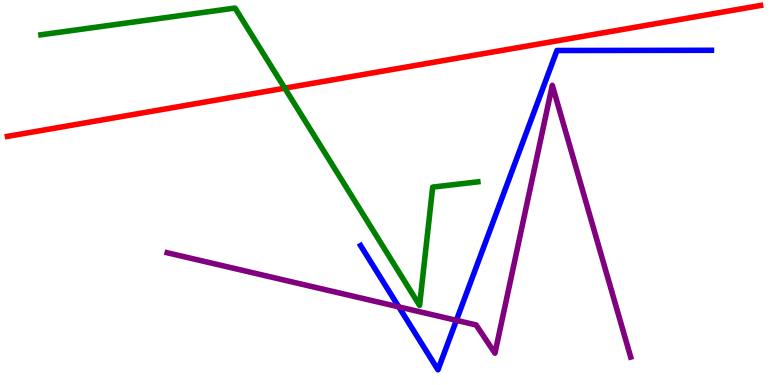[{'lines': ['blue', 'red'], 'intersections': []}, {'lines': ['green', 'red'], 'intersections': [{'x': 3.67, 'y': 7.71}]}, {'lines': ['purple', 'red'], 'intersections': []}, {'lines': ['blue', 'green'], 'intersections': []}, {'lines': ['blue', 'purple'], 'intersections': [{'x': 5.15, 'y': 2.03}, {'x': 5.89, 'y': 1.68}]}, {'lines': ['green', 'purple'], 'intersections': []}]